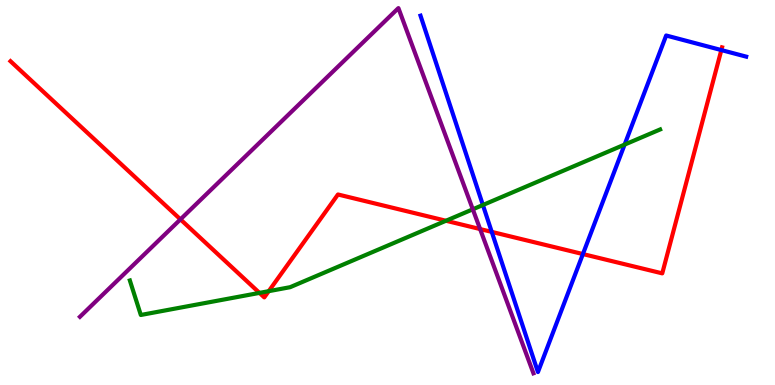[{'lines': ['blue', 'red'], 'intersections': [{'x': 6.35, 'y': 3.98}, {'x': 7.52, 'y': 3.4}, {'x': 9.31, 'y': 8.7}]}, {'lines': ['green', 'red'], 'intersections': [{'x': 3.35, 'y': 2.39}, {'x': 3.47, 'y': 2.44}, {'x': 5.75, 'y': 4.27}]}, {'lines': ['purple', 'red'], 'intersections': [{'x': 2.33, 'y': 4.3}, {'x': 6.19, 'y': 4.05}]}, {'lines': ['blue', 'green'], 'intersections': [{'x': 6.23, 'y': 4.67}, {'x': 8.06, 'y': 6.24}]}, {'lines': ['blue', 'purple'], 'intersections': []}, {'lines': ['green', 'purple'], 'intersections': [{'x': 6.1, 'y': 4.56}]}]